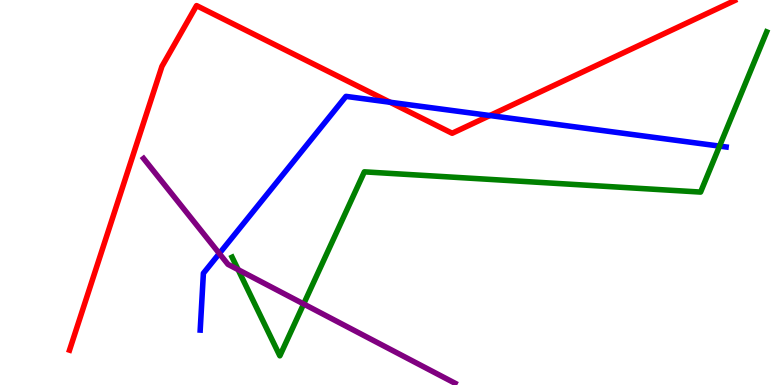[{'lines': ['blue', 'red'], 'intersections': [{'x': 5.03, 'y': 7.34}, {'x': 6.32, 'y': 7.0}]}, {'lines': ['green', 'red'], 'intersections': []}, {'lines': ['purple', 'red'], 'intersections': []}, {'lines': ['blue', 'green'], 'intersections': [{'x': 9.28, 'y': 6.21}]}, {'lines': ['blue', 'purple'], 'intersections': [{'x': 2.83, 'y': 3.42}]}, {'lines': ['green', 'purple'], 'intersections': [{'x': 3.07, 'y': 3.0}, {'x': 3.92, 'y': 2.1}]}]